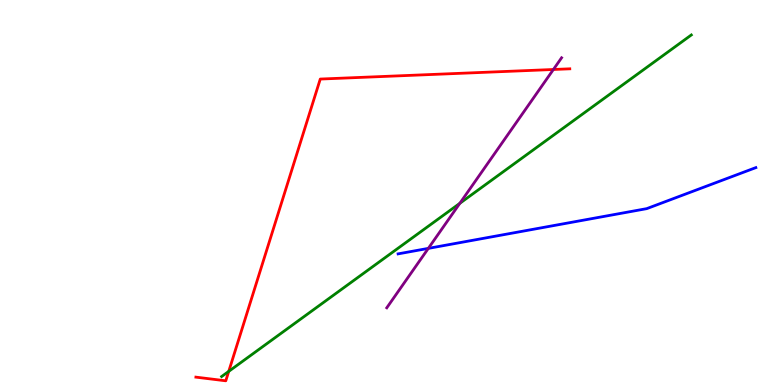[{'lines': ['blue', 'red'], 'intersections': []}, {'lines': ['green', 'red'], 'intersections': [{'x': 2.95, 'y': 0.354}]}, {'lines': ['purple', 'red'], 'intersections': [{'x': 7.14, 'y': 8.2}]}, {'lines': ['blue', 'green'], 'intersections': []}, {'lines': ['blue', 'purple'], 'intersections': [{'x': 5.53, 'y': 3.55}]}, {'lines': ['green', 'purple'], 'intersections': [{'x': 5.93, 'y': 4.72}]}]